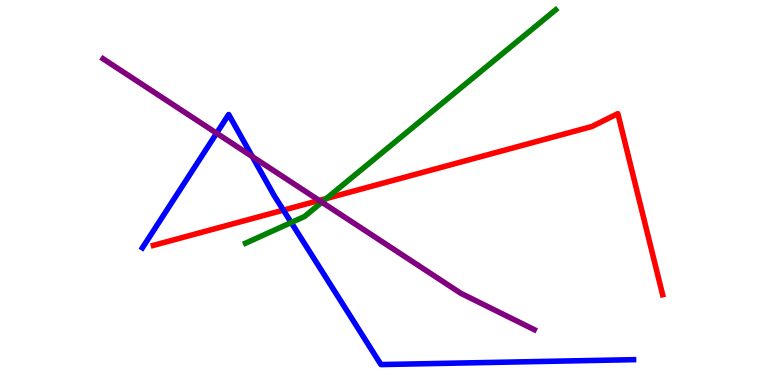[{'lines': ['blue', 'red'], 'intersections': [{'x': 3.66, 'y': 4.54}]}, {'lines': ['green', 'red'], 'intersections': [{'x': 4.21, 'y': 4.84}]}, {'lines': ['purple', 'red'], 'intersections': [{'x': 4.12, 'y': 4.79}]}, {'lines': ['blue', 'green'], 'intersections': [{'x': 3.76, 'y': 4.22}]}, {'lines': ['blue', 'purple'], 'intersections': [{'x': 2.79, 'y': 6.54}, {'x': 3.26, 'y': 5.93}]}, {'lines': ['green', 'purple'], 'intersections': [{'x': 4.15, 'y': 4.75}]}]